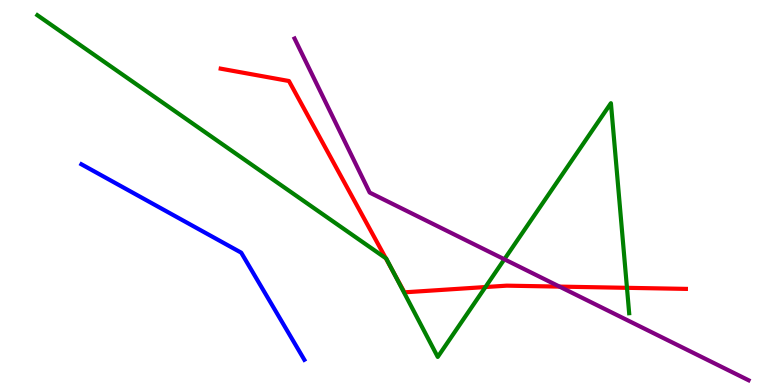[{'lines': ['blue', 'red'], 'intersections': []}, {'lines': ['green', 'red'], 'intersections': [{'x': 4.98, 'y': 3.29}, {'x': 5.07, 'y': 2.97}, {'x': 6.26, 'y': 2.54}, {'x': 8.09, 'y': 2.52}]}, {'lines': ['purple', 'red'], 'intersections': [{'x': 7.22, 'y': 2.56}]}, {'lines': ['blue', 'green'], 'intersections': []}, {'lines': ['blue', 'purple'], 'intersections': []}, {'lines': ['green', 'purple'], 'intersections': [{'x': 6.51, 'y': 3.27}]}]